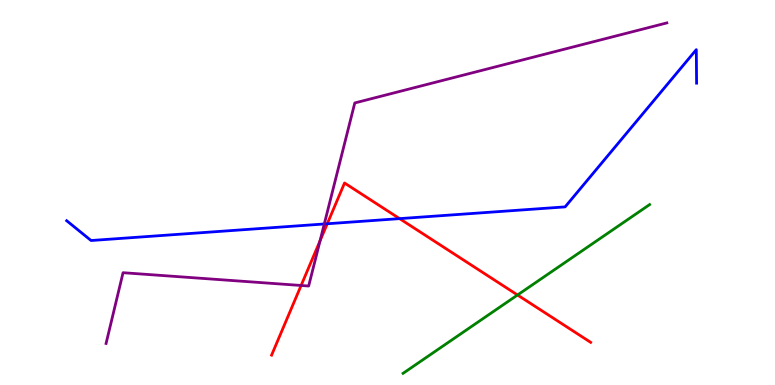[{'lines': ['blue', 'red'], 'intersections': [{'x': 4.22, 'y': 4.19}, {'x': 5.16, 'y': 4.32}]}, {'lines': ['green', 'red'], 'intersections': [{'x': 6.68, 'y': 2.34}]}, {'lines': ['purple', 'red'], 'intersections': [{'x': 3.89, 'y': 2.58}, {'x': 4.13, 'y': 3.75}]}, {'lines': ['blue', 'green'], 'intersections': []}, {'lines': ['blue', 'purple'], 'intersections': [{'x': 4.18, 'y': 4.18}]}, {'lines': ['green', 'purple'], 'intersections': []}]